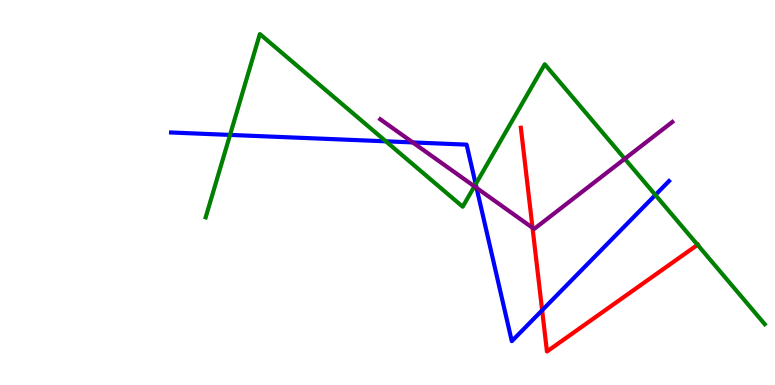[{'lines': ['blue', 'red'], 'intersections': [{'x': 7.0, 'y': 1.94}]}, {'lines': ['green', 'red'], 'intersections': [{'x': 9.0, 'y': 3.64}]}, {'lines': ['purple', 'red'], 'intersections': [{'x': 6.87, 'y': 4.08}]}, {'lines': ['blue', 'green'], 'intersections': [{'x': 2.97, 'y': 6.5}, {'x': 4.98, 'y': 6.33}, {'x': 6.14, 'y': 5.22}, {'x': 8.46, 'y': 4.94}]}, {'lines': ['blue', 'purple'], 'intersections': [{'x': 5.33, 'y': 6.3}, {'x': 6.15, 'y': 5.12}]}, {'lines': ['green', 'purple'], 'intersections': [{'x': 6.12, 'y': 5.16}, {'x': 8.06, 'y': 5.88}]}]